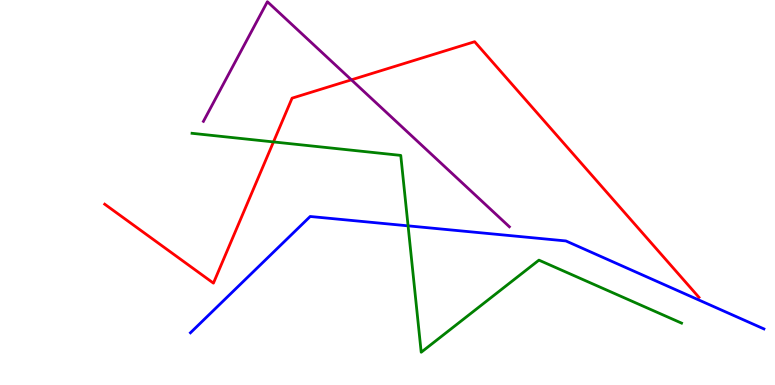[{'lines': ['blue', 'red'], 'intersections': []}, {'lines': ['green', 'red'], 'intersections': [{'x': 3.53, 'y': 6.31}]}, {'lines': ['purple', 'red'], 'intersections': [{'x': 4.53, 'y': 7.93}]}, {'lines': ['blue', 'green'], 'intersections': [{'x': 5.27, 'y': 4.13}]}, {'lines': ['blue', 'purple'], 'intersections': []}, {'lines': ['green', 'purple'], 'intersections': []}]